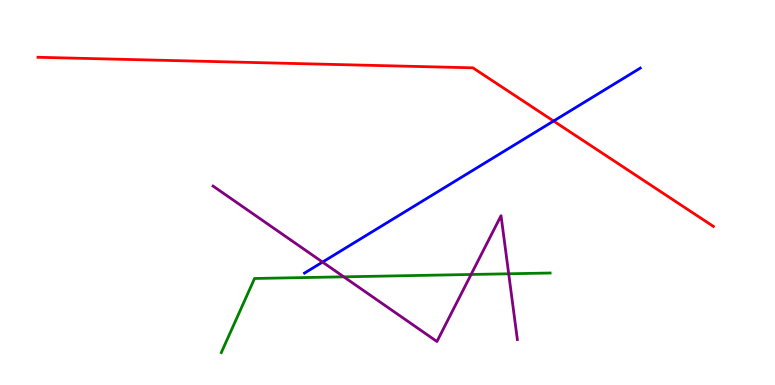[{'lines': ['blue', 'red'], 'intersections': [{'x': 7.14, 'y': 6.86}]}, {'lines': ['green', 'red'], 'intersections': []}, {'lines': ['purple', 'red'], 'intersections': []}, {'lines': ['blue', 'green'], 'intersections': []}, {'lines': ['blue', 'purple'], 'intersections': [{'x': 4.16, 'y': 3.19}]}, {'lines': ['green', 'purple'], 'intersections': [{'x': 4.44, 'y': 2.81}, {'x': 6.08, 'y': 2.87}, {'x': 6.56, 'y': 2.89}]}]